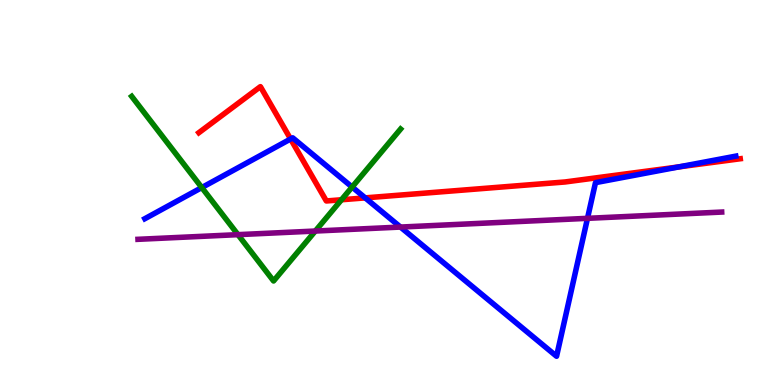[{'lines': ['blue', 'red'], 'intersections': [{'x': 3.75, 'y': 6.39}, {'x': 4.71, 'y': 4.86}, {'x': 8.76, 'y': 5.67}]}, {'lines': ['green', 'red'], 'intersections': [{'x': 4.41, 'y': 4.81}]}, {'lines': ['purple', 'red'], 'intersections': []}, {'lines': ['blue', 'green'], 'intersections': [{'x': 2.6, 'y': 5.13}, {'x': 4.54, 'y': 5.14}]}, {'lines': ['blue', 'purple'], 'intersections': [{'x': 5.17, 'y': 4.1}, {'x': 7.58, 'y': 4.33}]}, {'lines': ['green', 'purple'], 'intersections': [{'x': 3.07, 'y': 3.91}, {'x': 4.07, 'y': 4.0}]}]